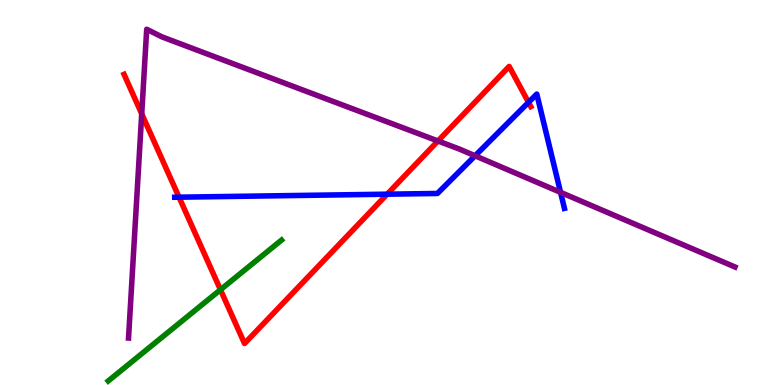[{'lines': ['blue', 'red'], 'intersections': [{'x': 2.31, 'y': 4.88}, {'x': 5.0, 'y': 4.96}, {'x': 6.82, 'y': 7.34}]}, {'lines': ['green', 'red'], 'intersections': [{'x': 2.84, 'y': 2.47}]}, {'lines': ['purple', 'red'], 'intersections': [{'x': 1.83, 'y': 7.04}, {'x': 5.65, 'y': 6.34}]}, {'lines': ['blue', 'green'], 'intersections': []}, {'lines': ['blue', 'purple'], 'intersections': [{'x': 6.13, 'y': 5.95}, {'x': 7.23, 'y': 5.0}]}, {'lines': ['green', 'purple'], 'intersections': []}]